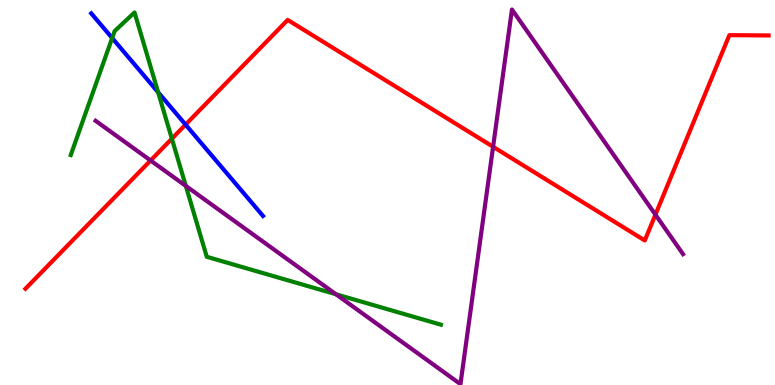[{'lines': ['blue', 'red'], 'intersections': [{'x': 2.39, 'y': 6.76}]}, {'lines': ['green', 'red'], 'intersections': [{'x': 2.22, 'y': 6.4}]}, {'lines': ['purple', 'red'], 'intersections': [{'x': 1.94, 'y': 5.83}, {'x': 6.36, 'y': 6.19}, {'x': 8.46, 'y': 4.42}]}, {'lines': ['blue', 'green'], 'intersections': [{'x': 1.45, 'y': 9.01}, {'x': 2.04, 'y': 7.6}]}, {'lines': ['blue', 'purple'], 'intersections': []}, {'lines': ['green', 'purple'], 'intersections': [{'x': 2.4, 'y': 5.17}, {'x': 4.33, 'y': 2.36}]}]